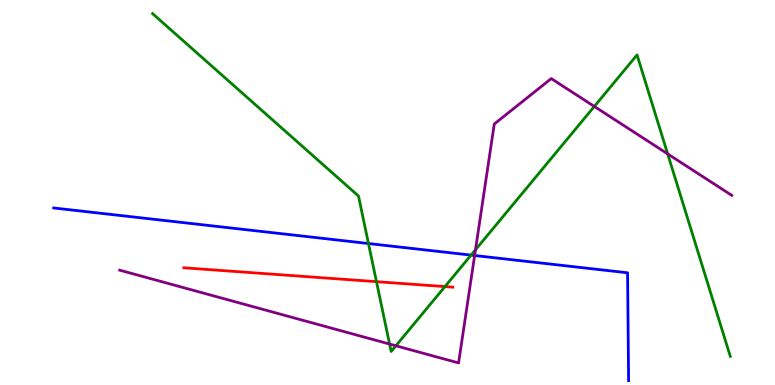[{'lines': ['blue', 'red'], 'intersections': []}, {'lines': ['green', 'red'], 'intersections': [{'x': 4.86, 'y': 2.68}, {'x': 5.74, 'y': 2.56}]}, {'lines': ['purple', 'red'], 'intersections': []}, {'lines': ['blue', 'green'], 'intersections': [{'x': 4.75, 'y': 3.67}, {'x': 6.08, 'y': 3.37}]}, {'lines': ['blue', 'purple'], 'intersections': [{'x': 6.12, 'y': 3.36}]}, {'lines': ['green', 'purple'], 'intersections': [{'x': 5.03, 'y': 1.06}, {'x': 5.11, 'y': 1.02}, {'x': 6.14, 'y': 3.51}, {'x': 7.67, 'y': 7.24}, {'x': 8.61, 'y': 6.0}]}]